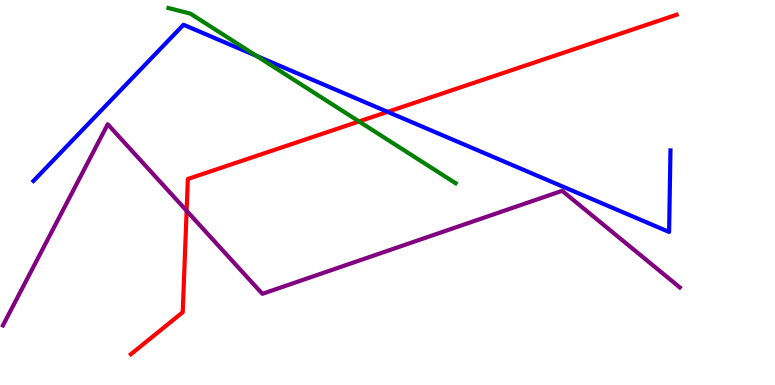[{'lines': ['blue', 'red'], 'intersections': [{'x': 5.0, 'y': 7.09}]}, {'lines': ['green', 'red'], 'intersections': [{'x': 4.63, 'y': 6.85}]}, {'lines': ['purple', 'red'], 'intersections': [{'x': 2.41, 'y': 4.52}]}, {'lines': ['blue', 'green'], 'intersections': [{'x': 3.31, 'y': 8.55}]}, {'lines': ['blue', 'purple'], 'intersections': []}, {'lines': ['green', 'purple'], 'intersections': []}]